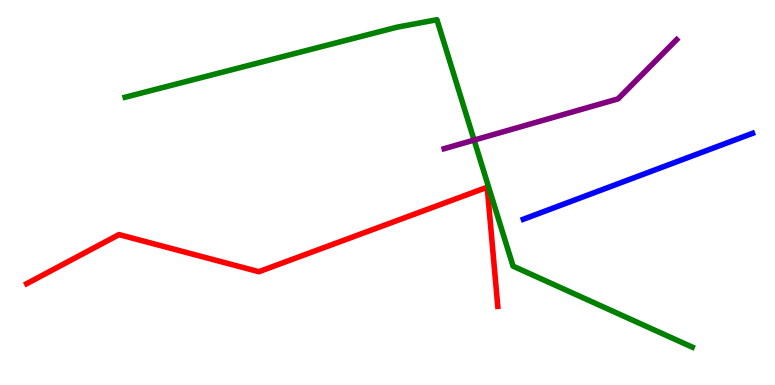[{'lines': ['blue', 'red'], 'intersections': []}, {'lines': ['green', 'red'], 'intersections': []}, {'lines': ['purple', 'red'], 'intersections': []}, {'lines': ['blue', 'green'], 'intersections': []}, {'lines': ['blue', 'purple'], 'intersections': []}, {'lines': ['green', 'purple'], 'intersections': [{'x': 6.12, 'y': 6.36}]}]